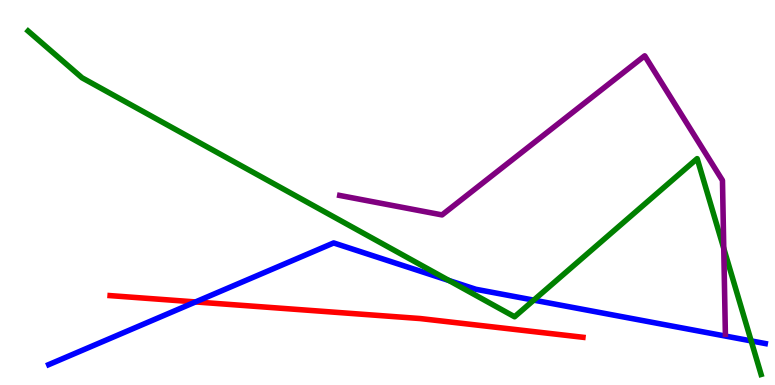[{'lines': ['blue', 'red'], 'intersections': [{'x': 2.52, 'y': 2.16}]}, {'lines': ['green', 'red'], 'intersections': []}, {'lines': ['purple', 'red'], 'intersections': []}, {'lines': ['blue', 'green'], 'intersections': [{'x': 5.79, 'y': 2.71}, {'x': 6.89, 'y': 2.2}, {'x': 9.69, 'y': 1.15}]}, {'lines': ['blue', 'purple'], 'intersections': []}, {'lines': ['green', 'purple'], 'intersections': [{'x': 9.34, 'y': 3.55}]}]